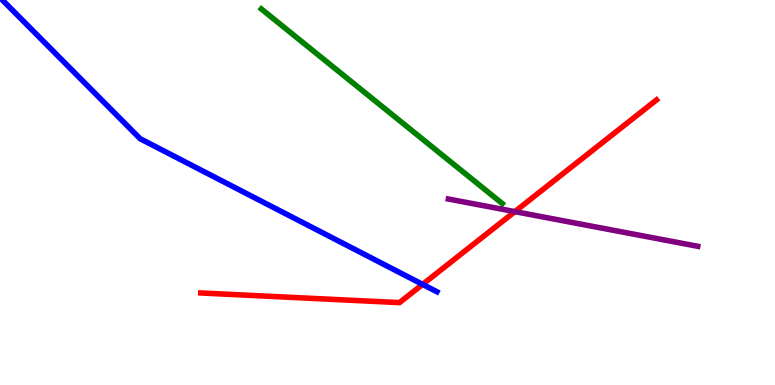[{'lines': ['blue', 'red'], 'intersections': [{'x': 5.45, 'y': 2.61}]}, {'lines': ['green', 'red'], 'intersections': []}, {'lines': ['purple', 'red'], 'intersections': [{'x': 6.64, 'y': 4.5}]}, {'lines': ['blue', 'green'], 'intersections': []}, {'lines': ['blue', 'purple'], 'intersections': []}, {'lines': ['green', 'purple'], 'intersections': []}]